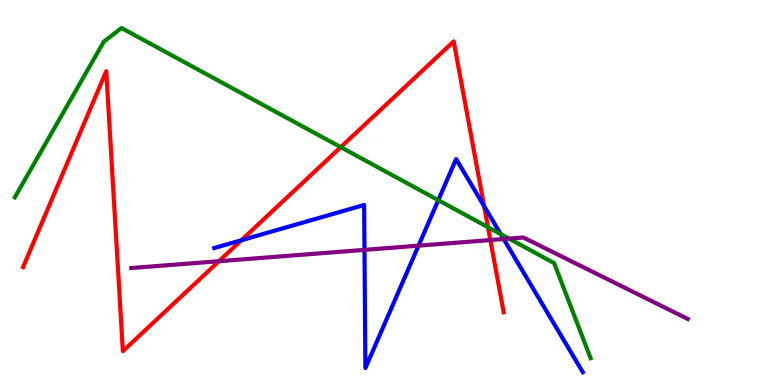[{'lines': ['blue', 'red'], 'intersections': [{'x': 3.11, 'y': 3.76}, {'x': 6.25, 'y': 4.65}]}, {'lines': ['green', 'red'], 'intersections': [{'x': 4.4, 'y': 6.18}, {'x': 6.3, 'y': 4.1}]}, {'lines': ['purple', 'red'], 'intersections': [{'x': 2.82, 'y': 3.22}, {'x': 6.33, 'y': 3.76}]}, {'lines': ['blue', 'green'], 'intersections': [{'x': 5.66, 'y': 4.8}, {'x': 6.46, 'y': 3.92}]}, {'lines': ['blue', 'purple'], 'intersections': [{'x': 4.7, 'y': 3.51}, {'x': 5.4, 'y': 3.62}, {'x': 6.5, 'y': 3.79}]}, {'lines': ['green', 'purple'], 'intersections': [{'x': 6.57, 'y': 3.8}]}]